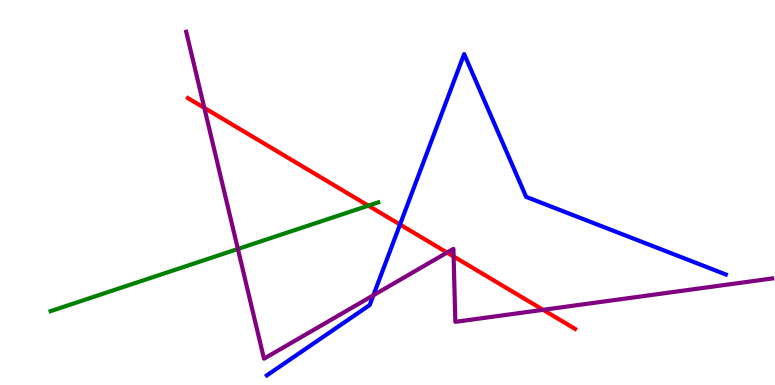[{'lines': ['blue', 'red'], 'intersections': [{'x': 5.16, 'y': 4.17}]}, {'lines': ['green', 'red'], 'intersections': [{'x': 4.75, 'y': 4.66}]}, {'lines': ['purple', 'red'], 'intersections': [{'x': 2.64, 'y': 7.2}, {'x': 5.77, 'y': 3.44}, {'x': 5.85, 'y': 3.34}, {'x': 7.01, 'y': 1.95}]}, {'lines': ['blue', 'green'], 'intersections': []}, {'lines': ['blue', 'purple'], 'intersections': [{'x': 4.82, 'y': 2.33}]}, {'lines': ['green', 'purple'], 'intersections': [{'x': 3.07, 'y': 3.53}]}]